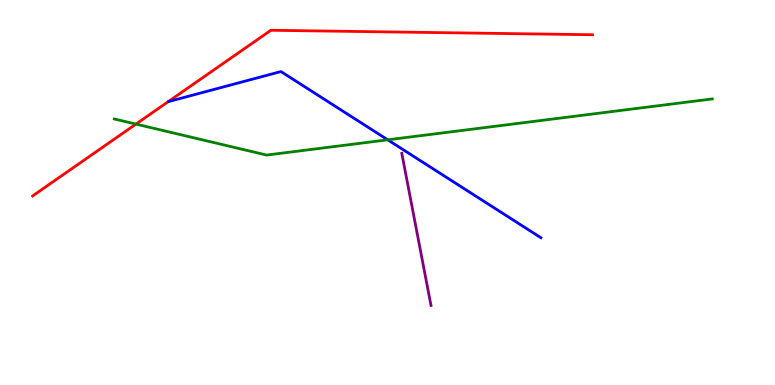[{'lines': ['blue', 'red'], 'intersections': []}, {'lines': ['green', 'red'], 'intersections': [{'x': 1.75, 'y': 6.78}]}, {'lines': ['purple', 'red'], 'intersections': []}, {'lines': ['blue', 'green'], 'intersections': [{'x': 5.0, 'y': 6.37}]}, {'lines': ['blue', 'purple'], 'intersections': []}, {'lines': ['green', 'purple'], 'intersections': []}]